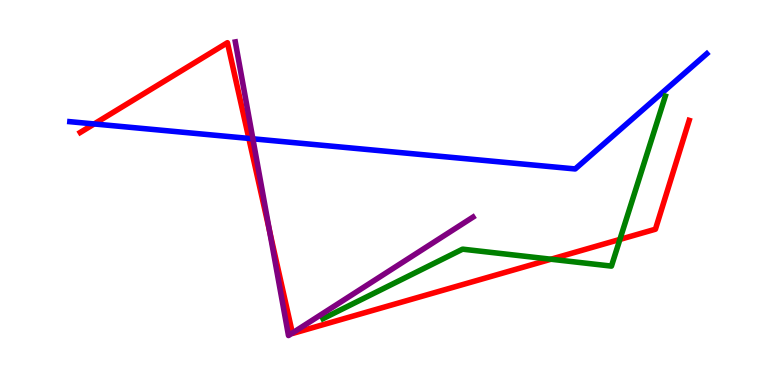[{'lines': ['blue', 'red'], 'intersections': [{'x': 1.22, 'y': 6.78}, {'x': 3.21, 'y': 6.4}]}, {'lines': ['green', 'red'], 'intersections': [{'x': 7.11, 'y': 3.27}, {'x': 8.0, 'y': 3.78}]}, {'lines': ['purple', 'red'], 'intersections': [{'x': 3.48, 'y': 4.01}, {'x': 3.77, 'y': 1.35}]}, {'lines': ['blue', 'green'], 'intersections': []}, {'lines': ['blue', 'purple'], 'intersections': [{'x': 3.26, 'y': 6.39}]}, {'lines': ['green', 'purple'], 'intersections': []}]